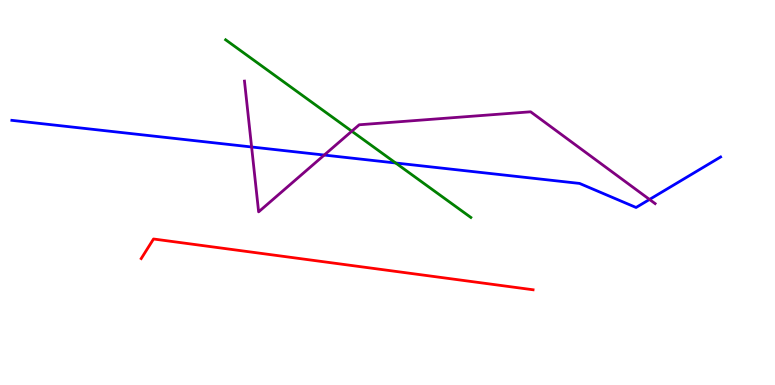[{'lines': ['blue', 'red'], 'intersections': []}, {'lines': ['green', 'red'], 'intersections': []}, {'lines': ['purple', 'red'], 'intersections': []}, {'lines': ['blue', 'green'], 'intersections': [{'x': 5.11, 'y': 5.77}]}, {'lines': ['blue', 'purple'], 'intersections': [{'x': 3.25, 'y': 6.18}, {'x': 4.18, 'y': 5.97}, {'x': 8.38, 'y': 4.82}]}, {'lines': ['green', 'purple'], 'intersections': [{'x': 4.54, 'y': 6.59}]}]